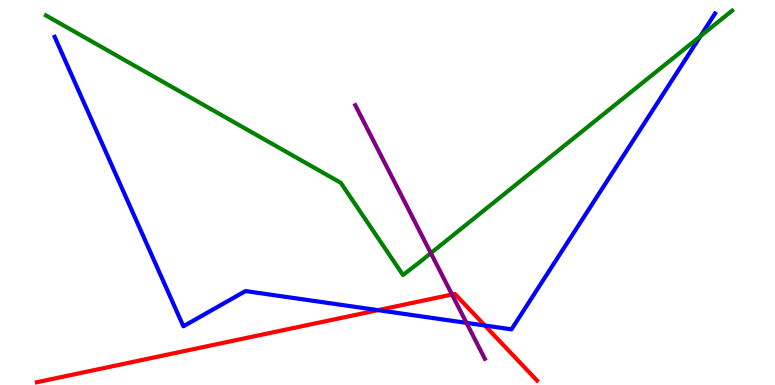[{'lines': ['blue', 'red'], 'intersections': [{'x': 4.88, 'y': 1.94}, {'x': 6.26, 'y': 1.55}]}, {'lines': ['green', 'red'], 'intersections': []}, {'lines': ['purple', 'red'], 'intersections': [{'x': 5.83, 'y': 2.35}]}, {'lines': ['blue', 'green'], 'intersections': [{'x': 9.04, 'y': 9.06}]}, {'lines': ['blue', 'purple'], 'intersections': [{'x': 6.02, 'y': 1.61}]}, {'lines': ['green', 'purple'], 'intersections': [{'x': 5.56, 'y': 3.43}]}]